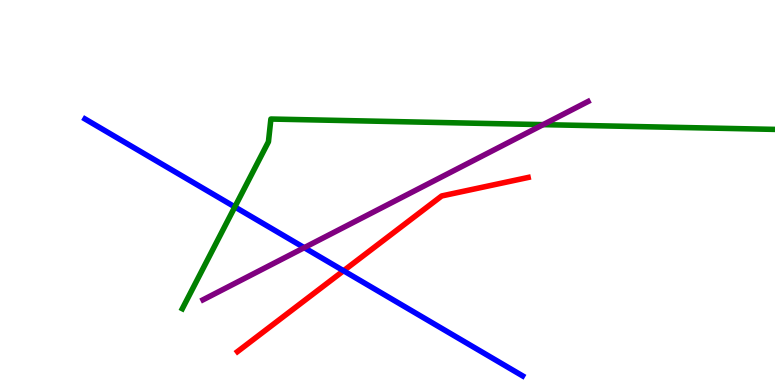[{'lines': ['blue', 'red'], 'intersections': [{'x': 4.43, 'y': 2.97}]}, {'lines': ['green', 'red'], 'intersections': []}, {'lines': ['purple', 'red'], 'intersections': []}, {'lines': ['blue', 'green'], 'intersections': [{'x': 3.03, 'y': 4.63}]}, {'lines': ['blue', 'purple'], 'intersections': [{'x': 3.93, 'y': 3.57}]}, {'lines': ['green', 'purple'], 'intersections': [{'x': 7.01, 'y': 6.76}]}]